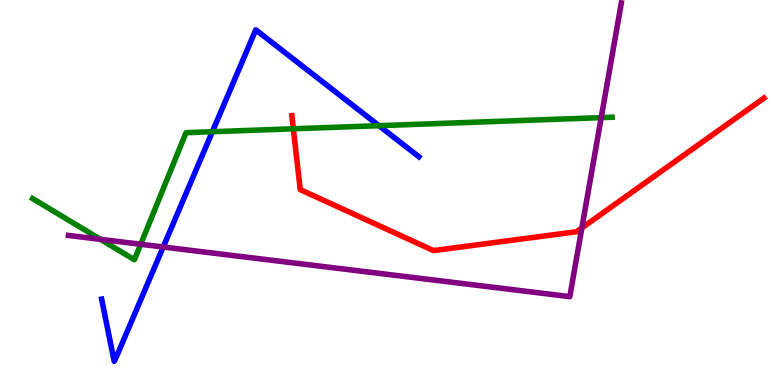[{'lines': ['blue', 'red'], 'intersections': []}, {'lines': ['green', 'red'], 'intersections': [{'x': 3.79, 'y': 6.65}]}, {'lines': ['purple', 'red'], 'intersections': [{'x': 7.51, 'y': 4.08}]}, {'lines': ['blue', 'green'], 'intersections': [{'x': 2.74, 'y': 6.58}, {'x': 4.89, 'y': 6.74}]}, {'lines': ['blue', 'purple'], 'intersections': [{'x': 2.11, 'y': 3.58}]}, {'lines': ['green', 'purple'], 'intersections': [{'x': 1.3, 'y': 3.78}, {'x': 1.82, 'y': 3.66}, {'x': 7.76, 'y': 6.94}]}]